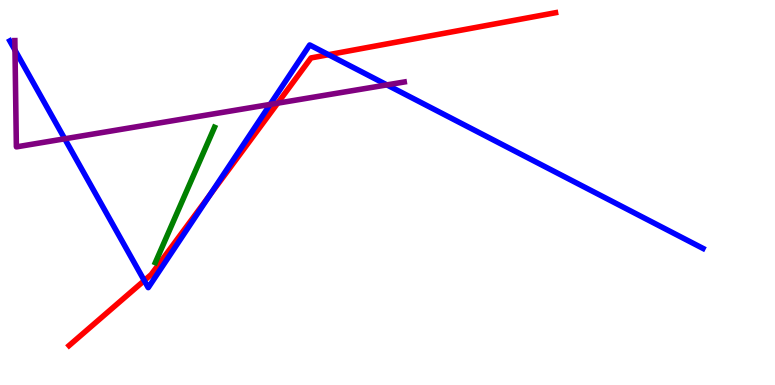[{'lines': ['blue', 'red'], 'intersections': [{'x': 1.86, 'y': 2.71}, {'x': 2.71, 'y': 4.93}, {'x': 4.24, 'y': 8.58}]}, {'lines': ['green', 'red'], 'intersections': []}, {'lines': ['purple', 'red'], 'intersections': [{'x': 3.58, 'y': 7.32}]}, {'lines': ['blue', 'green'], 'intersections': []}, {'lines': ['blue', 'purple'], 'intersections': [{'x': 0.193, 'y': 8.7}, {'x': 0.835, 'y': 6.4}, {'x': 3.49, 'y': 7.29}, {'x': 4.99, 'y': 7.8}]}, {'lines': ['green', 'purple'], 'intersections': []}]